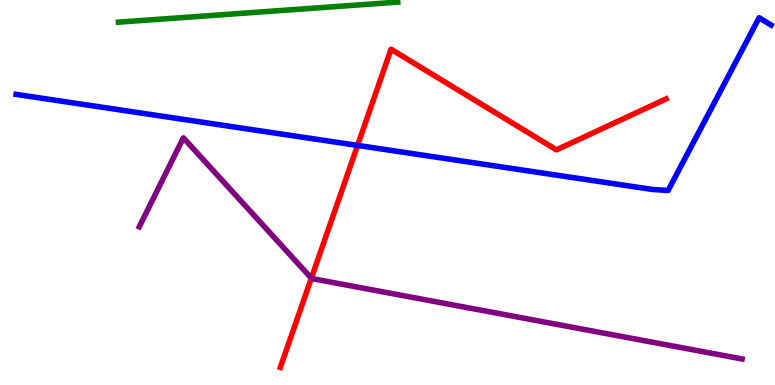[{'lines': ['blue', 'red'], 'intersections': [{'x': 4.61, 'y': 6.22}]}, {'lines': ['green', 'red'], 'intersections': []}, {'lines': ['purple', 'red'], 'intersections': [{'x': 4.02, 'y': 2.77}]}, {'lines': ['blue', 'green'], 'intersections': []}, {'lines': ['blue', 'purple'], 'intersections': []}, {'lines': ['green', 'purple'], 'intersections': []}]